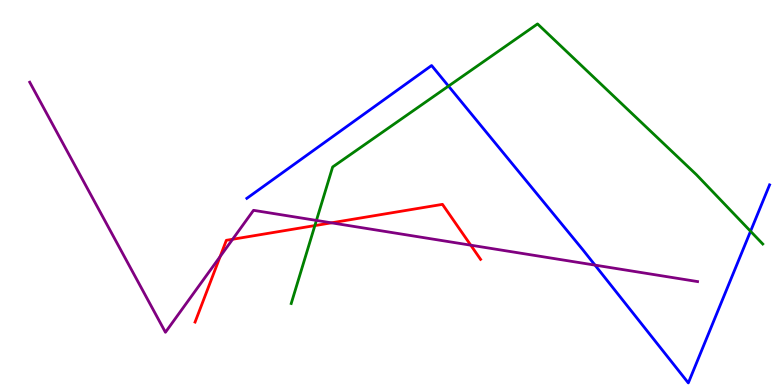[{'lines': ['blue', 'red'], 'intersections': []}, {'lines': ['green', 'red'], 'intersections': [{'x': 4.06, 'y': 4.14}]}, {'lines': ['purple', 'red'], 'intersections': [{'x': 2.84, 'y': 3.34}, {'x': 3.0, 'y': 3.79}, {'x': 4.28, 'y': 4.21}, {'x': 6.07, 'y': 3.63}]}, {'lines': ['blue', 'green'], 'intersections': [{'x': 5.79, 'y': 7.76}, {'x': 9.68, 'y': 3.99}]}, {'lines': ['blue', 'purple'], 'intersections': [{'x': 7.68, 'y': 3.11}]}, {'lines': ['green', 'purple'], 'intersections': [{'x': 4.08, 'y': 4.27}]}]